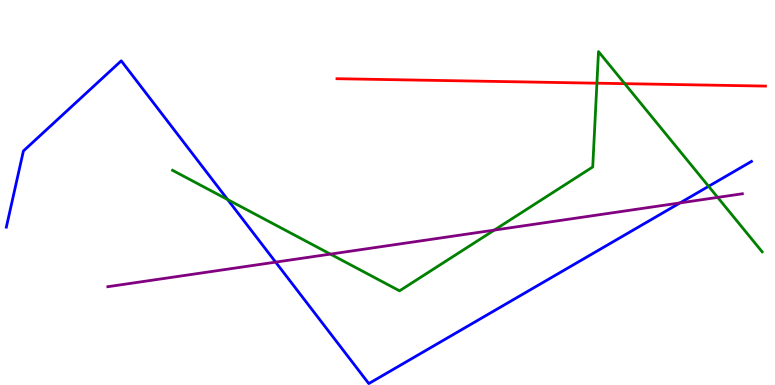[{'lines': ['blue', 'red'], 'intersections': []}, {'lines': ['green', 'red'], 'intersections': [{'x': 7.7, 'y': 7.84}, {'x': 8.06, 'y': 7.83}]}, {'lines': ['purple', 'red'], 'intersections': []}, {'lines': ['blue', 'green'], 'intersections': [{'x': 2.94, 'y': 4.82}, {'x': 9.14, 'y': 5.16}]}, {'lines': ['blue', 'purple'], 'intersections': [{'x': 3.56, 'y': 3.19}, {'x': 8.77, 'y': 4.73}]}, {'lines': ['green', 'purple'], 'intersections': [{'x': 4.26, 'y': 3.4}, {'x': 6.38, 'y': 4.02}, {'x': 9.26, 'y': 4.87}]}]